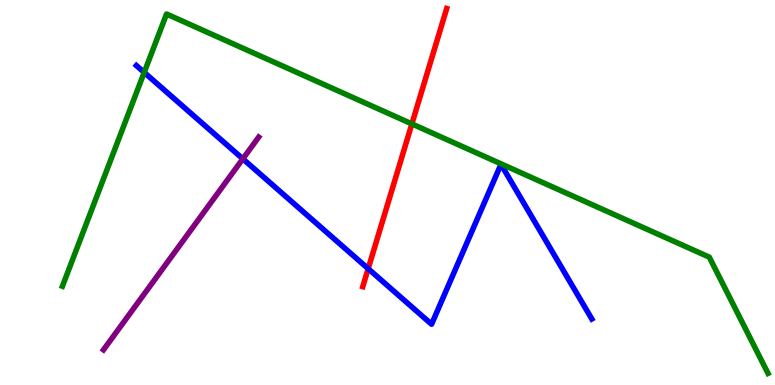[{'lines': ['blue', 'red'], 'intersections': [{'x': 4.75, 'y': 3.02}]}, {'lines': ['green', 'red'], 'intersections': [{'x': 5.31, 'y': 6.78}]}, {'lines': ['purple', 'red'], 'intersections': []}, {'lines': ['blue', 'green'], 'intersections': [{'x': 1.86, 'y': 8.12}]}, {'lines': ['blue', 'purple'], 'intersections': [{'x': 3.13, 'y': 5.87}]}, {'lines': ['green', 'purple'], 'intersections': []}]